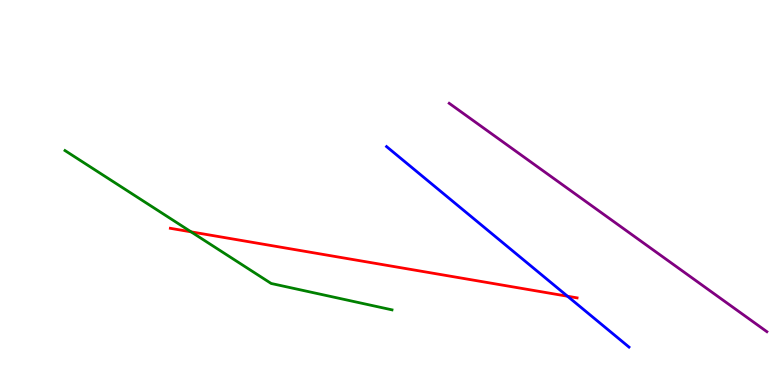[{'lines': ['blue', 'red'], 'intersections': [{'x': 7.32, 'y': 2.31}]}, {'lines': ['green', 'red'], 'intersections': [{'x': 2.47, 'y': 3.98}]}, {'lines': ['purple', 'red'], 'intersections': []}, {'lines': ['blue', 'green'], 'intersections': []}, {'lines': ['blue', 'purple'], 'intersections': []}, {'lines': ['green', 'purple'], 'intersections': []}]